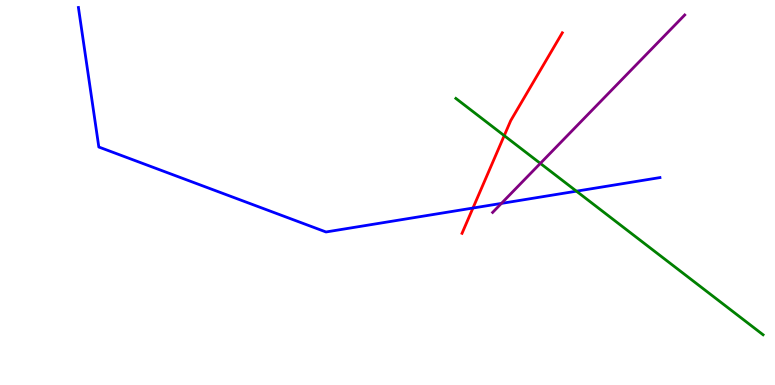[{'lines': ['blue', 'red'], 'intersections': [{'x': 6.1, 'y': 4.6}]}, {'lines': ['green', 'red'], 'intersections': [{'x': 6.51, 'y': 6.48}]}, {'lines': ['purple', 'red'], 'intersections': []}, {'lines': ['blue', 'green'], 'intersections': [{'x': 7.44, 'y': 5.03}]}, {'lines': ['blue', 'purple'], 'intersections': [{'x': 6.47, 'y': 4.72}]}, {'lines': ['green', 'purple'], 'intersections': [{'x': 6.97, 'y': 5.76}]}]